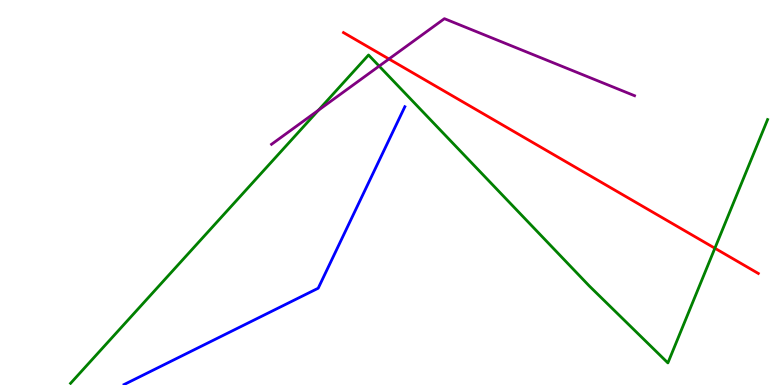[{'lines': ['blue', 'red'], 'intersections': []}, {'lines': ['green', 'red'], 'intersections': [{'x': 9.22, 'y': 3.55}]}, {'lines': ['purple', 'red'], 'intersections': [{'x': 5.02, 'y': 8.47}]}, {'lines': ['blue', 'green'], 'intersections': []}, {'lines': ['blue', 'purple'], 'intersections': []}, {'lines': ['green', 'purple'], 'intersections': [{'x': 4.11, 'y': 7.14}, {'x': 4.89, 'y': 8.28}]}]